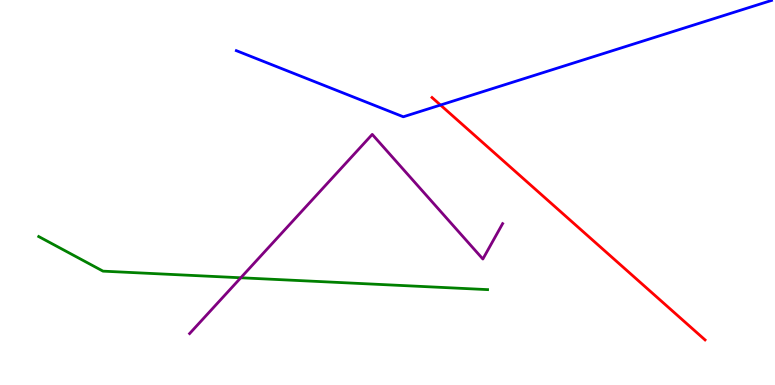[{'lines': ['blue', 'red'], 'intersections': [{'x': 5.68, 'y': 7.27}]}, {'lines': ['green', 'red'], 'intersections': []}, {'lines': ['purple', 'red'], 'intersections': []}, {'lines': ['blue', 'green'], 'intersections': []}, {'lines': ['blue', 'purple'], 'intersections': []}, {'lines': ['green', 'purple'], 'intersections': [{'x': 3.11, 'y': 2.79}]}]